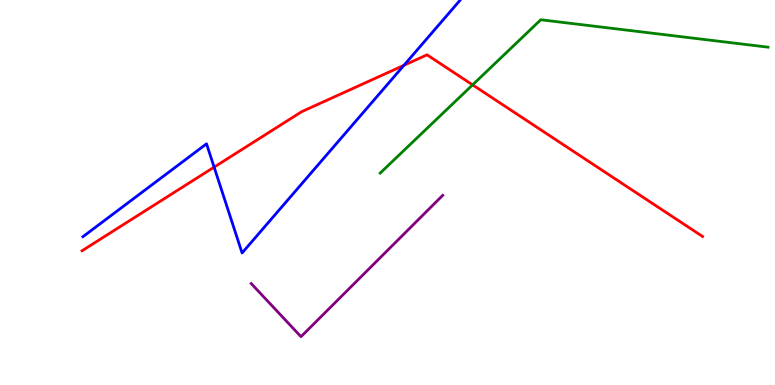[{'lines': ['blue', 'red'], 'intersections': [{'x': 2.76, 'y': 5.66}, {'x': 5.21, 'y': 8.3}]}, {'lines': ['green', 'red'], 'intersections': [{'x': 6.1, 'y': 7.8}]}, {'lines': ['purple', 'red'], 'intersections': []}, {'lines': ['blue', 'green'], 'intersections': []}, {'lines': ['blue', 'purple'], 'intersections': []}, {'lines': ['green', 'purple'], 'intersections': []}]